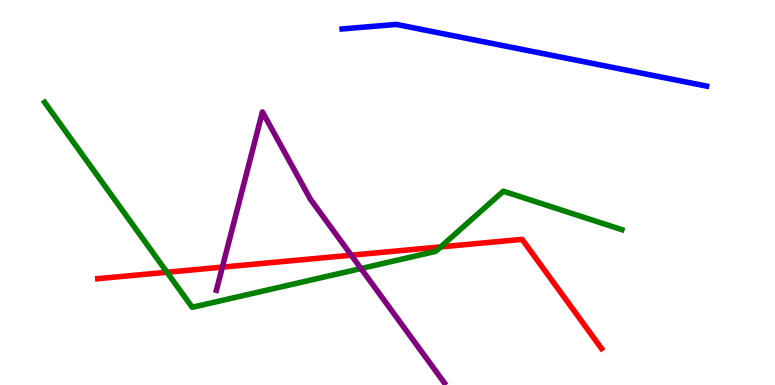[{'lines': ['blue', 'red'], 'intersections': []}, {'lines': ['green', 'red'], 'intersections': [{'x': 2.15, 'y': 2.93}, {'x': 5.69, 'y': 3.59}]}, {'lines': ['purple', 'red'], 'intersections': [{'x': 2.87, 'y': 3.06}, {'x': 4.53, 'y': 3.37}]}, {'lines': ['blue', 'green'], 'intersections': []}, {'lines': ['blue', 'purple'], 'intersections': []}, {'lines': ['green', 'purple'], 'intersections': [{'x': 4.66, 'y': 3.03}]}]